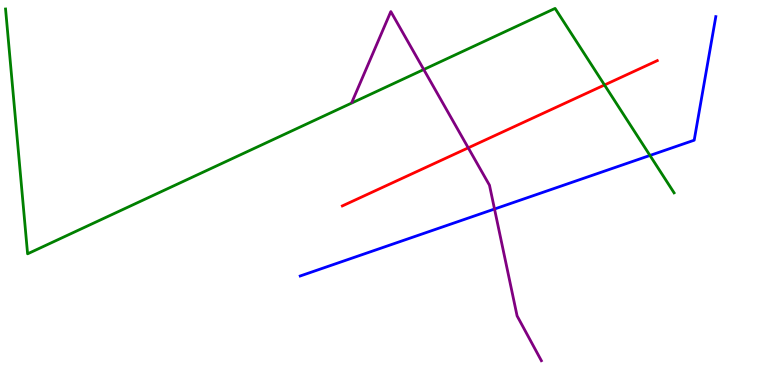[{'lines': ['blue', 'red'], 'intersections': []}, {'lines': ['green', 'red'], 'intersections': [{'x': 7.8, 'y': 7.79}]}, {'lines': ['purple', 'red'], 'intersections': [{'x': 6.04, 'y': 6.16}]}, {'lines': ['blue', 'green'], 'intersections': [{'x': 8.39, 'y': 5.96}]}, {'lines': ['blue', 'purple'], 'intersections': [{'x': 6.38, 'y': 4.57}]}, {'lines': ['green', 'purple'], 'intersections': [{'x': 5.47, 'y': 8.19}]}]